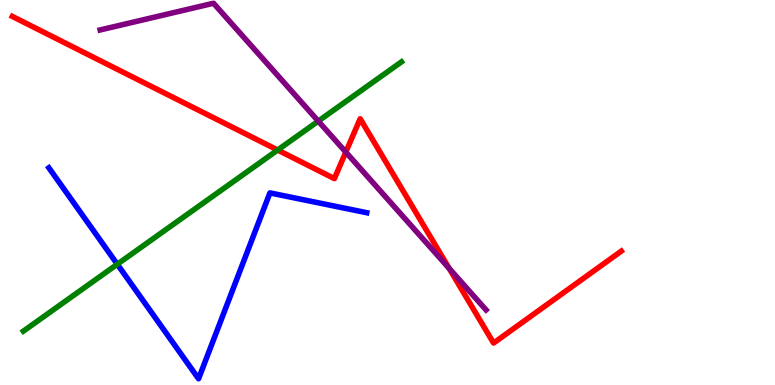[{'lines': ['blue', 'red'], 'intersections': []}, {'lines': ['green', 'red'], 'intersections': [{'x': 3.58, 'y': 6.1}]}, {'lines': ['purple', 'red'], 'intersections': [{'x': 4.46, 'y': 6.05}, {'x': 5.8, 'y': 3.03}]}, {'lines': ['blue', 'green'], 'intersections': [{'x': 1.51, 'y': 3.14}]}, {'lines': ['blue', 'purple'], 'intersections': []}, {'lines': ['green', 'purple'], 'intersections': [{'x': 4.11, 'y': 6.85}]}]